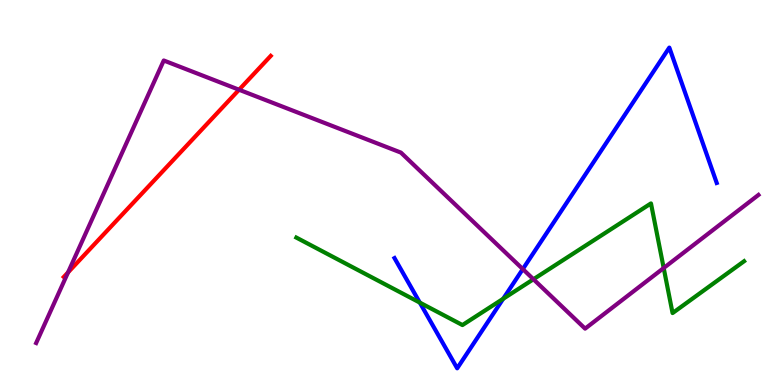[{'lines': ['blue', 'red'], 'intersections': []}, {'lines': ['green', 'red'], 'intersections': []}, {'lines': ['purple', 'red'], 'intersections': [{'x': 0.878, 'y': 2.92}, {'x': 3.08, 'y': 7.67}]}, {'lines': ['blue', 'green'], 'intersections': [{'x': 5.42, 'y': 2.14}, {'x': 6.49, 'y': 2.24}]}, {'lines': ['blue', 'purple'], 'intersections': [{'x': 6.75, 'y': 3.01}]}, {'lines': ['green', 'purple'], 'intersections': [{'x': 6.88, 'y': 2.75}, {'x': 8.56, 'y': 3.04}]}]